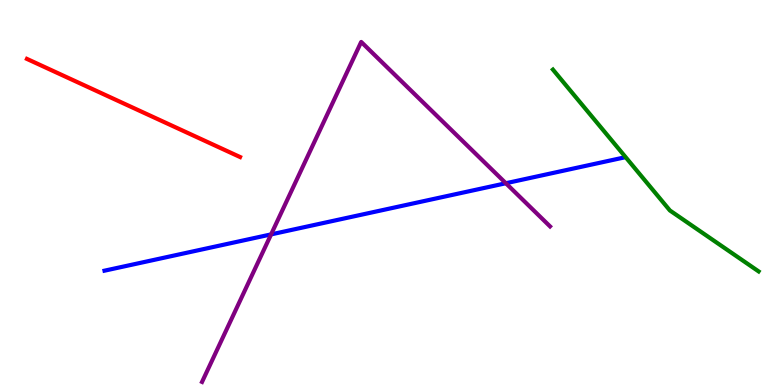[{'lines': ['blue', 'red'], 'intersections': []}, {'lines': ['green', 'red'], 'intersections': []}, {'lines': ['purple', 'red'], 'intersections': []}, {'lines': ['blue', 'green'], 'intersections': []}, {'lines': ['blue', 'purple'], 'intersections': [{'x': 3.5, 'y': 3.91}, {'x': 6.53, 'y': 5.24}]}, {'lines': ['green', 'purple'], 'intersections': []}]